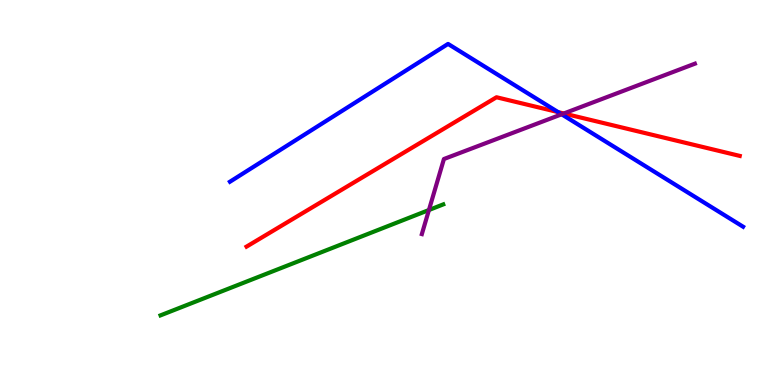[{'lines': ['blue', 'red'], 'intersections': [{'x': 7.2, 'y': 7.09}]}, {'lines': ['green', 'red'], 'intersections': []}, {'lines': ['purple', 'red'], 'intersections': [{'x': 7.27, 'y': 7.05}]}, {'lines': ['blue', 'green'], 'intersections': []}, {'lines': ['blue', 'purple'], 'intersections': [{'x': 7.25, 'y': 7.03}]}, {'lines': ['green', 'purple'], 'intersections': [{'x': 5.53, 'y': 4.55}]}]